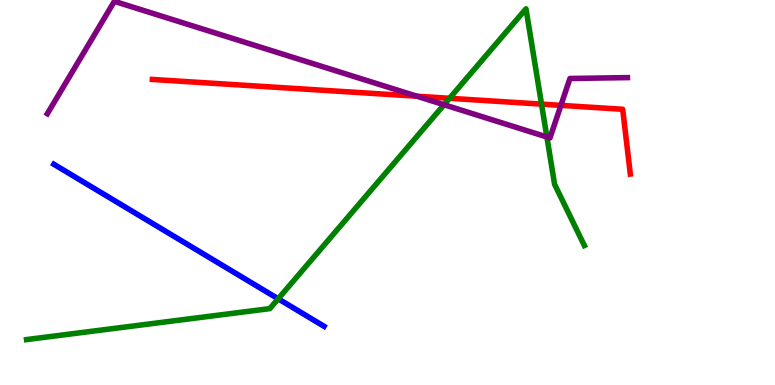[{'lines': ['blue', 'red'], 'intersections': []}, {'lines': ['green', 'red'], 'intersections': [{'x': 5.8, 'y': 7.45}, {'x': 6.99, 'y': 7.3}]}, {'lines': ['purple', 'red'], 'intersections': [{'x': 5.38, 'y': 7.5}, {'x': 7.24, 'y': 7.26}]}, {'lines': ['blue', 'green'], 'intersections': [{'x': 3.59, 'y': 2.24}]}, {'lines': ['blue', 'purple'], 'intersections': []}, {'lines': ['green', 'purple'], 'intersections': [{'x': 5.73, 'y': 7.28}, {'x': 7.06, 'y': 6.44}]}]